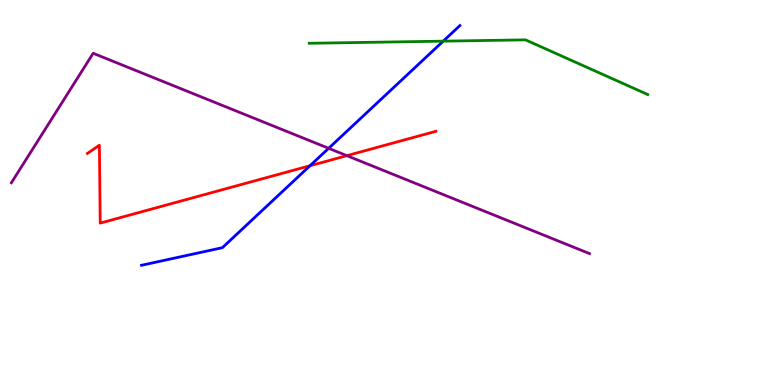[{'lines': ['blue', 'red'], 'intersections': [{'x': 4.0, 'y': 5.7}]}, {'lines': ['green', 'red'], 'intersections': []}, {'lines': ['purple', 'red'], 'intersections': [{'x': 4.48, 'y': 5.96}]}, {'lines': ['blue', 'green'], 'intersections': [{'x': 5.72, 'y': 8.93}]}, {'lines': ['blue', 'purple'], 'intersections': [{'x': 4.24, 'y': 6.15}]}, {'lines': ['green', 'purple'], 'intersections': []}]